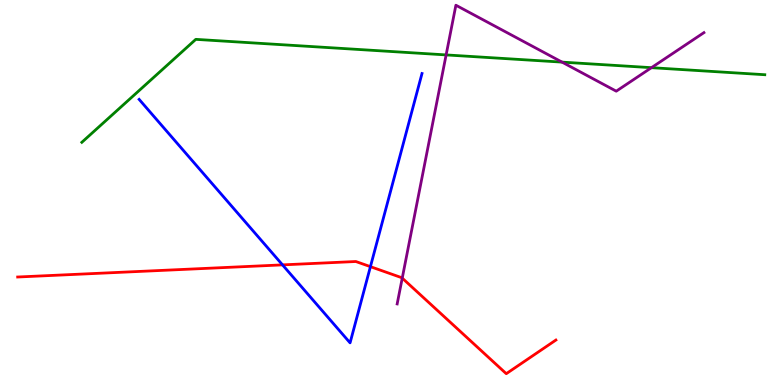[{'lines': ['blue', 'red'], 'intersections': [{'x': 3.65, 'y': 3.12}, {'x': 4.78, 'y': 3.07}]}, {'lines': ['green', 'red'], 'intersections': []}, {'lines': ['purple', 'red'], 'intersections': [{'x': 5.19, 'y': 2.78}]}, {'lines': ['blue', 'green'], 'intersections': []}, {'lines': ['blue', 'purple'], 'intersections': []}, {'lines': ['green', 'purple'], 'intersections': [{'x': 5.76, 'y': 8.57}, {'x': 7.25, 'y': 8.39}, {'x': 8.41, 'y': 8.24}]}]